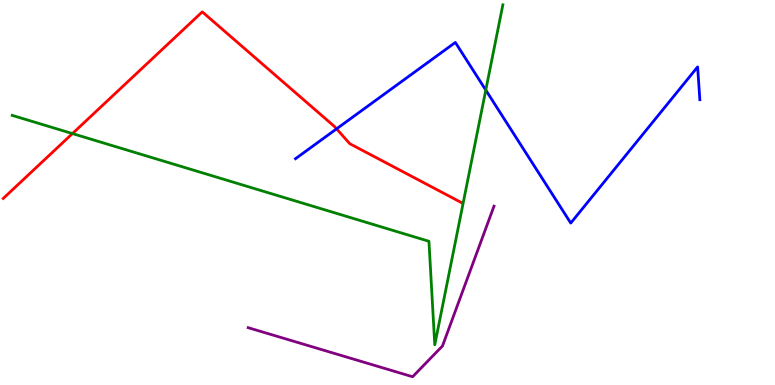[{'lines': ['blue', 'red'], 'intersections': [{'x': 4.34, 'y': 6.65}]}, {'lines': ['green', 'red'], 'intersections': [{'x': 0.935, 'y': 6.53}]}, {'lines': ['purple', 'red'], 'intersections': []}, {'lines': ['blue', 'green'], 'intersections': [{'x': 6.27, 'y': 7.66}]}, {'lines': ['blue', 'purple'], 'intersections': []}, {'lines': ['green', 'purple'], 'intersections': []}]